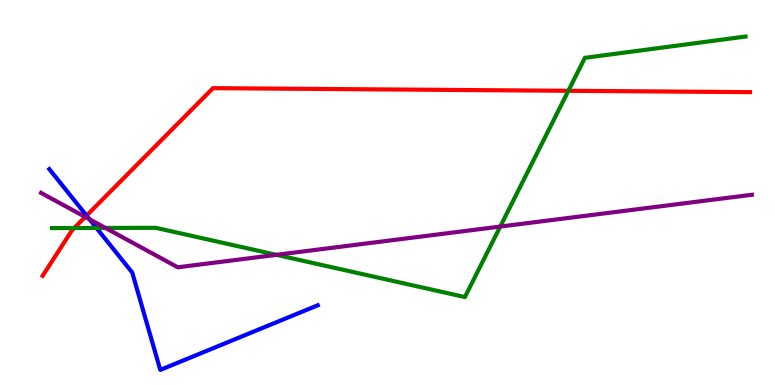[{'lines': ['blue', 'red'], 'intersections': [{'x': 1.12, 'y': 4.4}]}, {'lines': ['green', 'red'], 'intersections': [{'x': 0.958, 'y': 4.08}, {'x': 7.33, 'y': 7.64}]}, {'lines': ['purple', 'red'], 'intersections': [{'x': 1.1, 'y': 4.37}]}, {'lines': ['blue', 'green'], 'intersections': [{'x': 1.25, 'y': 4.08}]}, {'lines': ['blue', 'purple'], 'intersections': [{'x': 1.16, 'y': 4.3}]}, {'lines': ['green', 'purple'], 'intersections': [{'x': 1.36, 'y': 4.08}, {'x': 3.57, 'y': 3.38}, {'x': 6.45, 'y': 4.12}]}]